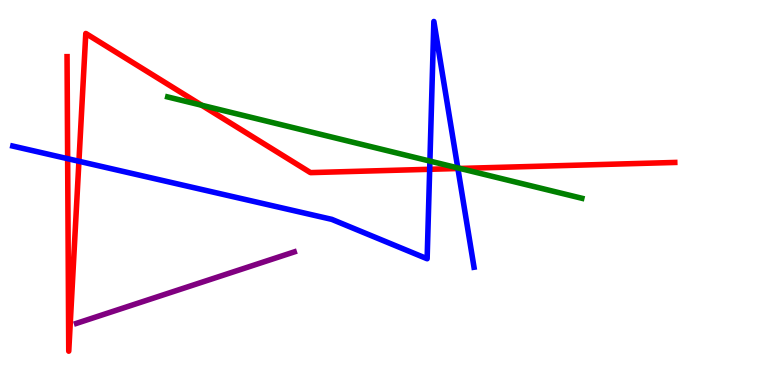[{'lines': ['blue', 'red'], 'intersections': [{'x': 0.873, 'y': 5.88}, {'x': 1.02, 'y': 5.81}, {'x': 5.54, 'y': 5.6}, {'x': 5.91, 'y': 5.62}]}, {'lines': ['green', 'red'], 'intersections': [{'x': 2.6, 'y': 7.27}, {'x': 5.94, 'y': 5.62}]}, {'lines': ['purple', 'red'], 'intersections': []}, {'lines': ['blue', 'green'], 'intersections': [{'x': 5.55, 'y': 5.82}, {'x': 5.91, 'y': 5.64}]}, {'lines': ['blue', 'purple'], 'intersections': []}, {'lines': ['green', 'purple'], 'intersections': []}]